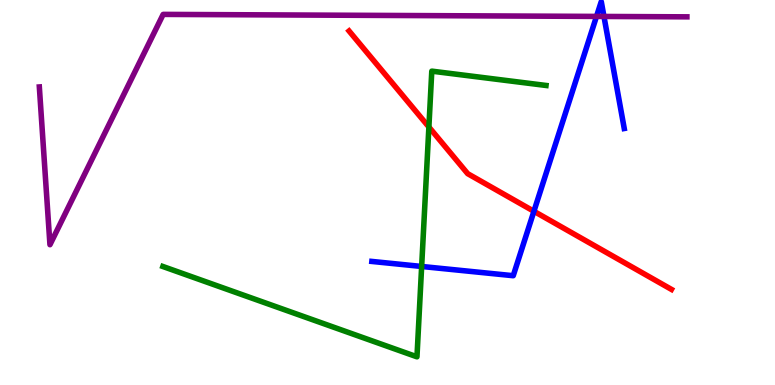[{'lines': ['blue', 'red'], 'intersections': [{'x': 6.89, 'y': 4.51}]}, {'lines': ['green', 'red'], 'intersections': [{'x': 5.53, 'y': 6.7}]}, {'lines': ['purple', 'red'], 'intersections': []}, {'lines': ['blue', 'green'], 'intersections': [{'x': 5.44, 'y': 3.08}]}, {'lines': ['blue', 'purple'], 'intersections': [{'x': 7.7, 'y': 9.57}, {'x': 7.79, 'y': 9.57}]}, {'lines': ['green', 'purple'], 'intersections': []}]